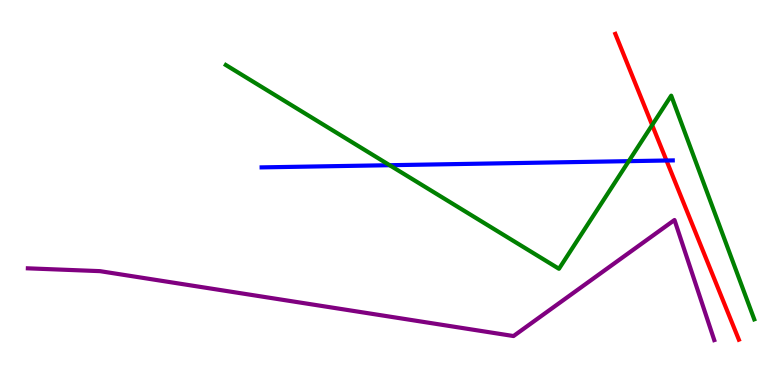[{'lines': ['blue', 'red'], 'intersections': [{'x': 8.6, 'y': 5.83}]}, {'lines': ['green', 'red'], 'intersections': [{'x': 8.41, 'y': 6.75}]}, {'lines': ['purple', 'red'], 'intersections': []}, {'lines': ['blue', 'green'], 'intersections': [{'x': 5.03, 'y': 5.71}, {'x': 8.11, 'y': 5.81}]}, {'lines': ['blue', 'purple'], 'intersections': []}, {'lines': ['green', 'purple'], 'intersections': []}]